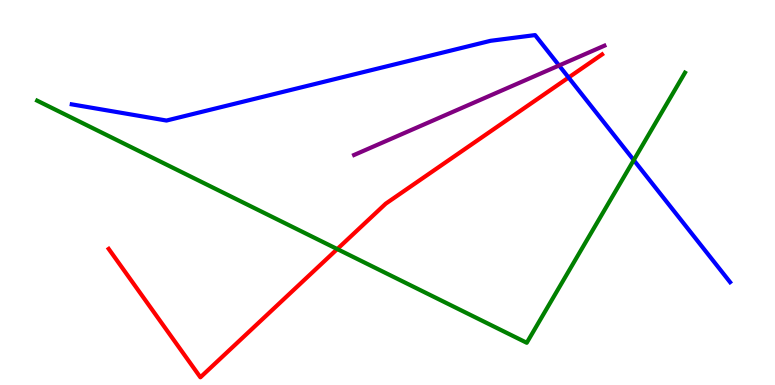[{'lines': ['blue', 'red'], 'intersections': [{'x': 7.34, 'y': 7.99}]}, {'lines': ['green', 'red'], 'intersections': [{'x': 4.35, 'y': 3.53}]}, {'lines': ['purple', 'red'], 'intersections': []}, {'lines': ['blue', 'green'], 'intersections': [{'x': 8.18, 'y': 5.84}]}, {'lines': ['blue', 'purple'], 'intersections': [{'x': 7.21, 'y': 8.3}]}, {'lines': ['green', 'purple'], 'intersections': []}]